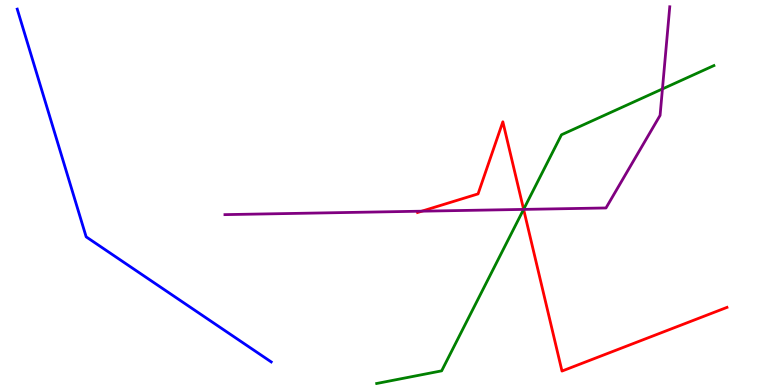[{'lines': ['blue', 'red'], 'intersections': []}, {'lines': ['green', 'red'], 'intersections': [{'x': 6.76, 'y': 4.56}]}, {'lines': ['purple', 'red'], 'intersections': [{'x': 5.44, 'y': 4.51}, {'x': 6.76, 'y': 4.56}]}, {'lines': ['blue', 'green'], 'intersections': []}, {'lines': ['blue', 'purple'], 'intersections': []}, {'lines': ['green', 'purple'], 'intersections': [{'x': 6.76, 'y': 4.56}, {'x': 8.55, 'y': 7.69}]}]